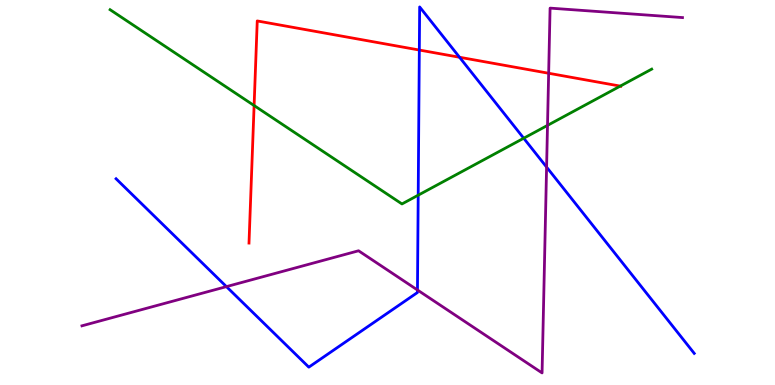[{'lines': ['blue', 'red'], 'intersections': [{'x': 5.41, 'y': 8.7}, {'x': 5.93, 'y': 8.51}]}, {'lines': ['green', 'red'], 'intersections': [{'x': 3.28, 'y': 7.26}, {'x': 8.0, 'y': 7.76}]}, {'lines': ['purple', 'red'], 'intersections': [{'x': 7.08, 'y': 8.1}]}, {'lines': ['blue', 'green'], 'intersections': [{'x': 5.4, 'y': 4.93}, {'x': 6.76, 'y': 6.41}]}, {'lines': ['blue', 'purple'], 'intersections': [{'x': 2.92, 'y': 2.56}, {'x': 5.39, 'y': 2.47}, {'x': 7.05, 'y': 5.66}]}, {'lines': ['green', 'purple'], 'intersections': [{'x': 7.06, 'y': 6.74}]}]